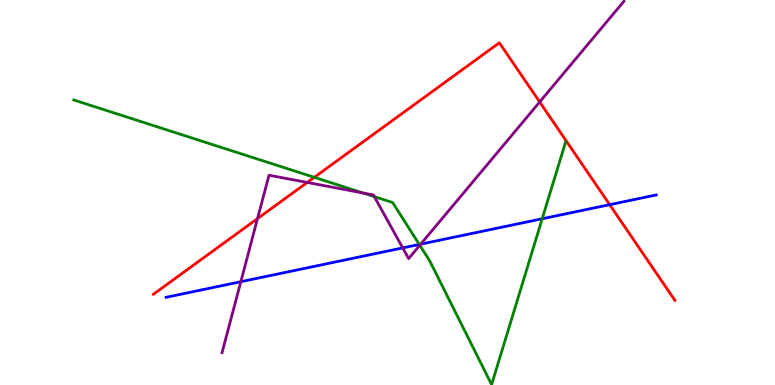[{'lines': ['blue', 'red'], 'intersections': [{'x': 7.87, 'y': 4.68}]}, {'lines': ['green', 'red'], 'intersections': [{'x': 4.06, 'y': 5.39}]}, {'lines': ['purple', 'red'], 'intersections': [{'x': 3.32, 'y': 4.32}, {'x': 3.96, 'y': 5.26}, {'x': 6.96, 'y': 7.35}]}, {'lines': ['blue', 'green'], 'intersections': [{'x': 5.41, 'y': 3.65}, {'x': 7.0, 'y': 4.32}]}, {'lines': ['blue', 'purple'], 'intersections': [{'x': 3.11, 'y': 2.68}, {'x': 5.2, 'y': 3.56}, {'x': 5.43, 'y': 3.66}]}, {'lines': ['green', 'purple'], 'intersections': [{'x': 4.68, 'y': 4.99}, {'x': 4.83, 'y': 4.89}, {'x': 5.42, 'y': 3.63}]}]